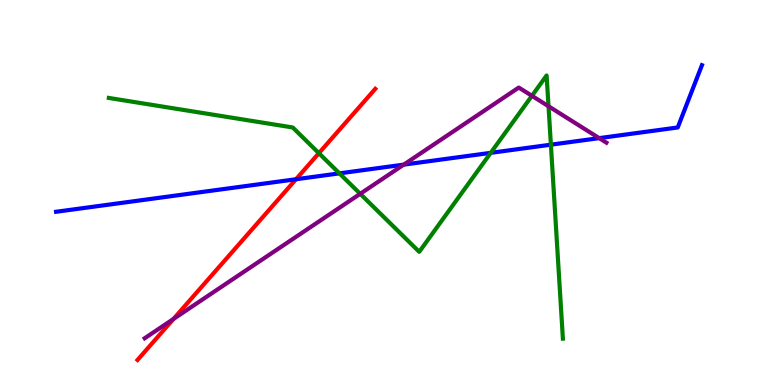[{'lines': ['blue', 'red'], 'intersections': [{'x': 3.82, 'y': 5.34}]}, {'lines': ['green', 'red'], 'intersections': [{'x': 4.11, 'y': 6.02}]}, {'lines': ['purple', 'red'], 'intersections': [{'x': 2.24, 'y': 1.72}]}, {'lines': ['blue', 'green'], 'intersections': [{'x': 4.38, 'y': 5.5}, {'x': 6.33, 'y': 6.03}, {'x': 7.11, 'y': 6.24}]}, {'lines': ['blue', 'purple'], 'intersections': [{'x': 5.21, 'y': 5.72}, {'x': 7.73, 'y': 6.41}]}, {'lines': ['green', 'purple'], 'intersections': [{'x': 4.65, 'y': 4.97}, {'x': 6.86, 'y': 7.51}, {'x': 7.08, 'y': 7.24}]}]